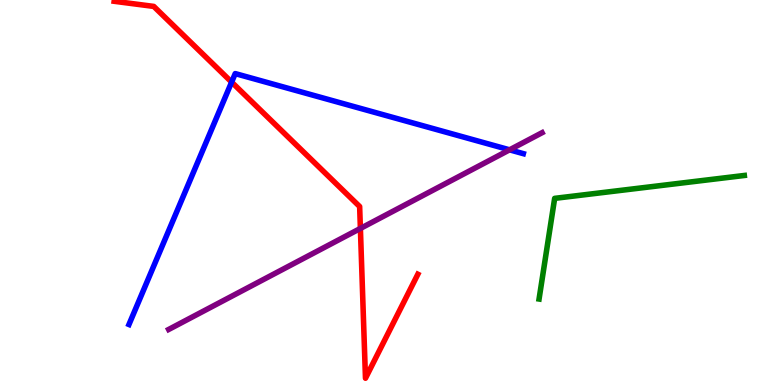[{'lines': ['blue', 'red'], 'intersections': [{'x': 2.99, 'y': 7.87}]}, {'lines': ['green', 'red'], 'intersections': []}, {'lines': ['purple', 'red'], 'intersections': [{'x': 4.65, 'y': 4.07}]}, {'lines': ['blue', 'green'], 'intersections': []}, {'lines': ['blue', 'purple'], 'intersections': [{'x': 6.58, 'y': 6.11}]}, {'lines': ['green', 'purple'], 'intersections': []}]